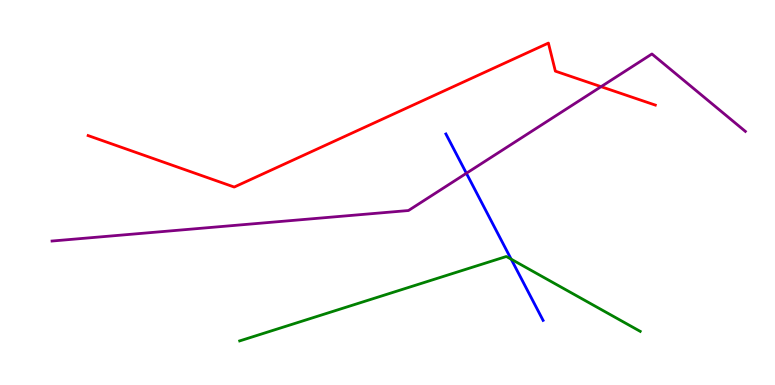[{'lines': ['blue', 'red'], 'intersections': []}, {'lines': ['green', 'red'], 'intersections': []}, {'lines': ['purple', 'red'], 'intersections': [{'x': 7.76, 'y': 7.75}]}, {'lines': ['blue', 'green'], 'intersections': [{'x': 6.6, 'y': 3.27}]}, {'lines': ['blue', 'purple'], 'intersections': [{'x': 6.02, 'y': 5.5}]}, {'lines': ['green', 'purple'], 'intersections': []}]